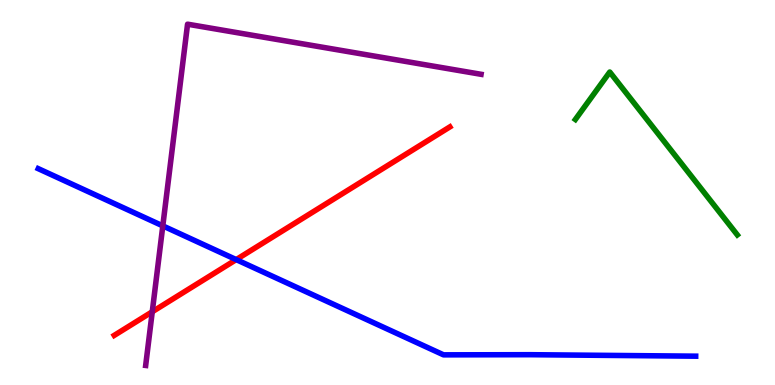[{'lines': ['blue', 'red'], 'intersections': [{'x': 3.05, 'y': 3.26}]}, {'lines': ['green', 'red'], 'intersections': []}, {'lines': ['purple', 'red'], 'intersections': [{'x': 1.96, 'y': 1.9}]}, {'lines': ['blue', 'green'], 'intersections': []}, {'lines': ['blue', 'purple'], 'intersections': [{'x': 2.1, 'y': 4.13}]}, {'lines': ['green', 'purple'], 'intersections': []}]